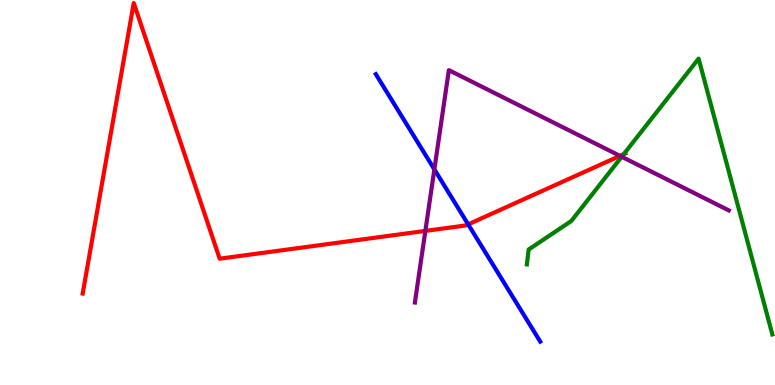[{'lines': ['blue', 'red'], 'intersections': [{'x': 6.04, 'y': 4.17}]}, {'lines': ['green', 'red'], 'intersections': [{'x': 8.05, 'y': 5.99}]}, {'lines': ['purple', 'red'], 'intersections': [{'x': 5.49, 'y': 4.0}, {'x': 8.0, 'y': 5.95}]}, {'lines': ['blue', 'green'], 'intersections': []}, {'lines': ['blue', 'purple'], 'intersections': [{'x': 5.6, 'y': 5.6}]}, {'lines': ['green', 'purple'], 'intersections': [{'x': 8.02, 'y': 5.93}]}]